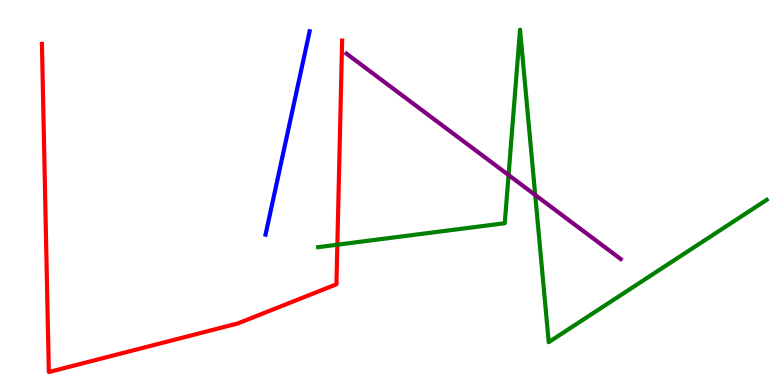[{'lines': ['blue', 'red'], 'intersections': []}, {'lines': ['green', 'red'], 'intersections': [{'x': 4.35, 'y': 3.64}]}, {'lines': ['purple', 'red'], 'intersections': []}, {'lines': ['blue', 'green'], 'intersections': []}, {'lines': ['blue', 'purple'], 'intersections': []}, {'lines': ['green', 'purple'], 'intersections': [{'x': 6.56, 'y': 5.45}, {'x': 6.91, 'y': 4.94}]}]